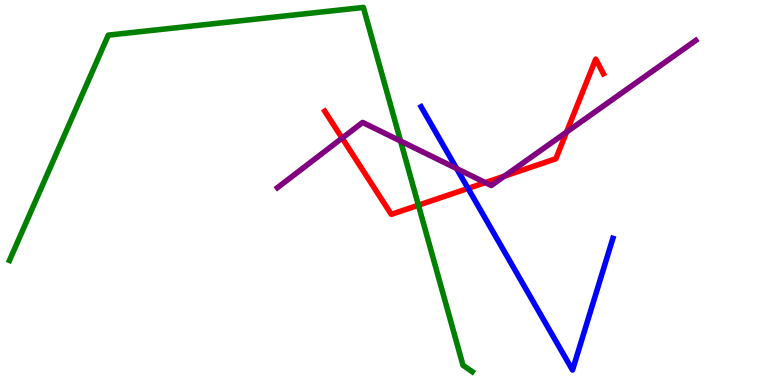[{'lines': ['blue', 'red'], 'intersections': [{'x': 6.04, 'y': 5.11}]}, {'lines': ['green', 'red'], 'intersections': [{'x': 5.4, 'y': 4.67}]}, {'lines': ['purple', 'red'], 'intersections': [{'x': 4.41, 'y': 6.41}, {'x': 6.26, 'y': 5.26}, {'x': 6.51, 'y': 5.42}, {'x': 7.31, 'y': 6.57}]}, {'lines': ['blue', 'green'], 'intersections': []}, {'lines': ['blue', 'purple'], 'intersections': [{'x': 5.89, 'y': 5.62}]}, {'lines': ['green', 'purple'], 'intersections': [{'x': 5.17, 'y': 6.34}]}]